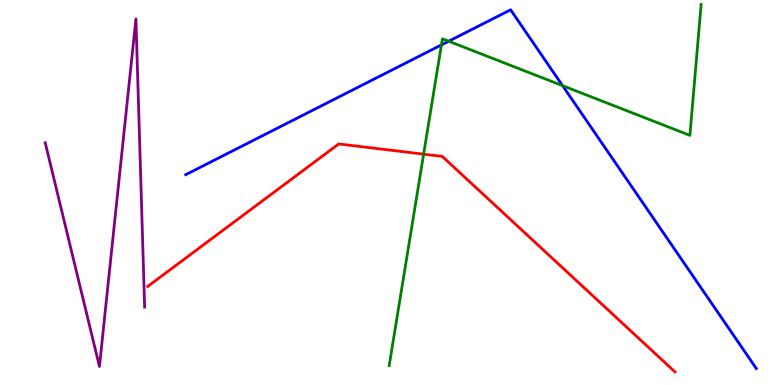[{'lines': ['blue', 'red'], 'intersections': []}, {'lines': ['green', 'red'], 'intersections': [{'x': 5.47, 'y': 6.0}]}, {'lines': ['purple', 'red'], 'intersections': []}, {'lines': ['blue', 'green'], 'intersections': [{'x': 5.7, 'y': 8.83}, {'x': 5.79, 'y': 8.93}, {'x': 7.26, 'y': 7.77}]}, {'lines': ['blue', 'purple'], 'intersections': []}, {'lines': ['green', 'purple'], 'intersections': []}]